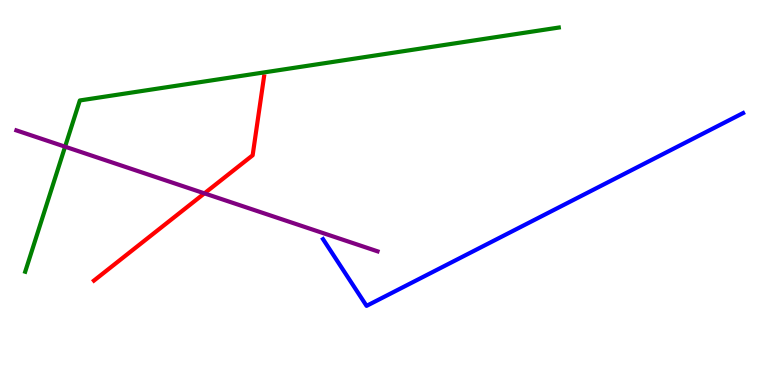[{'lines': ['blue', 'red'], 'intersections': []}, {'lines': ['green', 'red'], 'intersections': []}, {'lines': ['purple', 'red'], 'intersections': [{'x': 2.64, 'y': 4.98}]}, {'lines': ['blue', 'green'], 'intersections': []}, {'lines': ['blue', 'purple'], 'intersections': []}, {'lines': ['green', 'purple'], 'intersections': [{'x': 0.84, 'y': 6.19}]}]